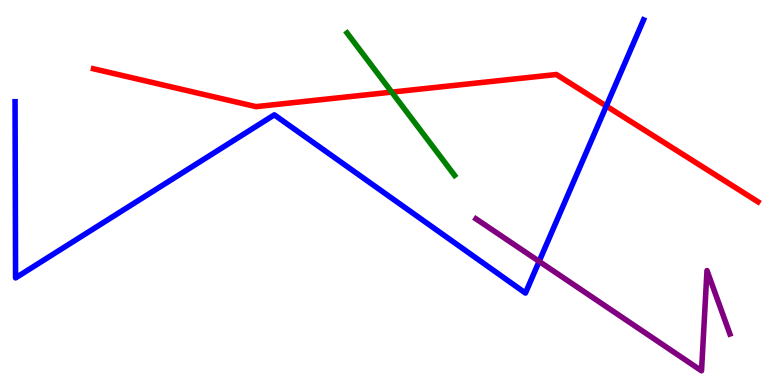[{'lines': ['blue', 'red'], 'intersections': [{'x': 7.82, 'y': 7.25}]}, {'lines': ['green', 'red'], 'intersections': [{'x': 5.05, 'y': 7.61}]}, {'lines': ['purple', 'red'], 'intersections': []}, {'lines': ['blue', 'green'], 'intersections': []}, {'lines': ['blue', 'purple'], 'intersections': [{'x': 6.96, 'y': 3.21}]}, {'lines': ['green', 'purple'], 'intersections': []}]